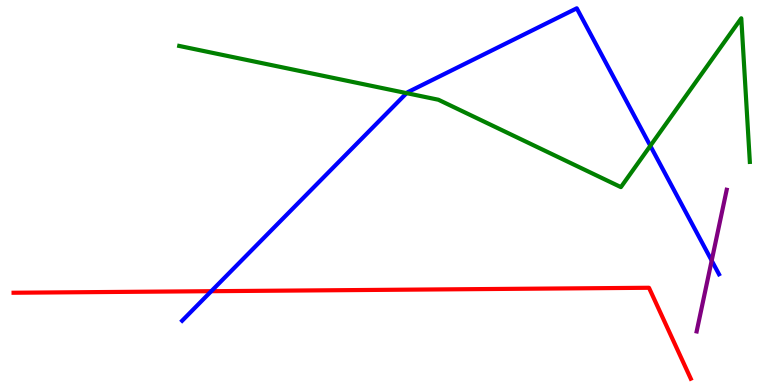[{'lines': ['blue', 'red'], 'intersections': [{'x': 2.73, 'y': 2.44}]}, {'lines': ['green', 'red'], 'intersections': []}, {'lines': ['purple', 'red'], 'intersections': []}, {'lines': ['blue', 'green'], 'intersections': [{'x': 5.25, 'y': 7.58}, {'x': 8.39, 'y': 6.21}]}, {'lines': ['blue', 'purple'], 'intersections': [{'x': 9.18, 'y': 3.23}]}, {'lines': ['green', 'purple'], 'intersections': []}]